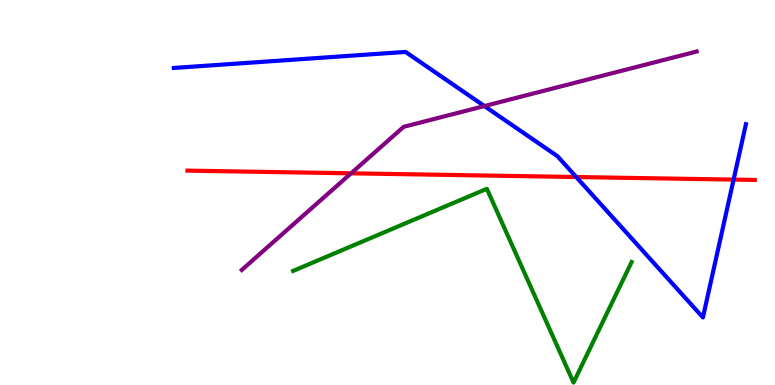[{'lines': ['blue', 'red'], 'intersections': [{'x': 7.44, 'y': 5.4}, {'x': 9.47, 'y': 5.33}]}, {'lines': ['green', 'red'], 'intersections': []}, {'lines': ['purple', 'red'], 'intersections': [{'x': 4.53, 'y': 5.5}]}, {'lines': ['blue', 'green'], 'intersections': []}, {'lines': ['blue', 'purple'], 'intersections': [{'x': 6.25, 'y': 7.25}]}, {'lines': ['green', 'purple'], 'intersections': []}]